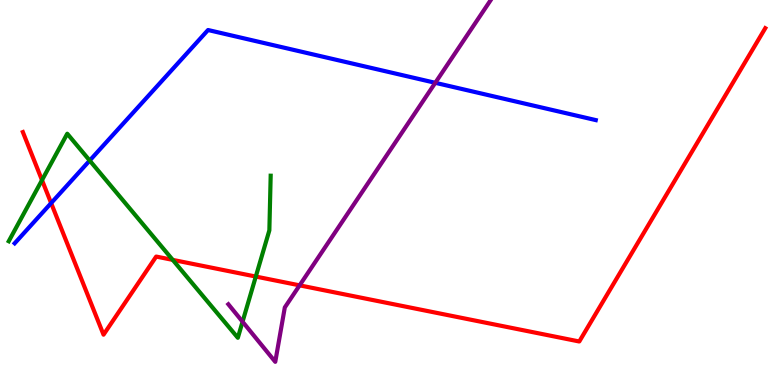[{'lines': ['blue', 'red'], 'intersections': [{'x': 0.66, 'y': 4.72}]}, {'lines': ['green', 'red'], 'intersections': [{'x': 0.542, 'y': 5.32}, {'x': 2.23, 'y': 3.25}, {'x': 3.3, 'y': 2.82}]}, {'lines': ['purple', 'red'], 'intersections': [{'x': 3.87, 'y': 2.59}]}, {'lines': ['blue', 'green'], 'intersections': [{'x': 1.16, 'y': 5.83}]}, {'lines': ['blue', 'purple'], 'intersections': [{'x': 5.62, 'y': 7.85}]}, {'lines': ['green', 'purple'], 'intersections': [{'x': 3.13, 'y': 1.64}]}]